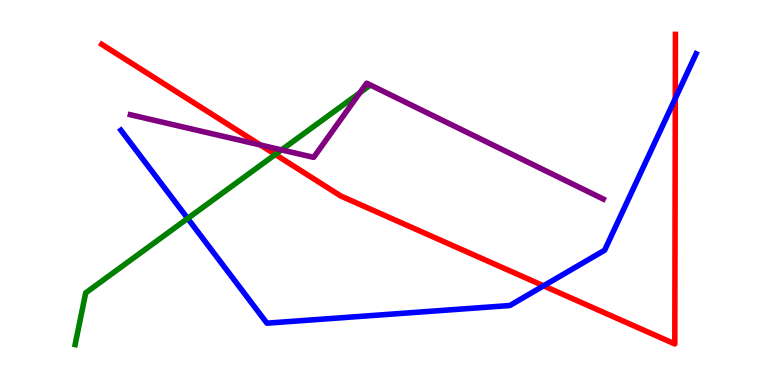[{'lines': ['blue', 'red'], 'intersections': [{'x': 7.01, 'y': 2.58}, {'x': 8.71, 'y': 7.44}]}, {'lines': ['green', 'red'], 'intersections': [{'x': 3.55, 'y': 5.99}]}, {'lines': ['purple', 'red'], 'intersections': [{'x': 3.36, 'y': 6.23}]}, {'lines': ['blue', 'green'], 'intersections': [{'x': 2.42, 'y': 4.33}]}, {'lines': ['blue', 'purple'], 'intersections': []}, {'lines': ['green', 'purple'], 'intersections': [{'x': 3.63, 'y': 6.11}, {'x': 4.64, 'y': 7.59}]}]